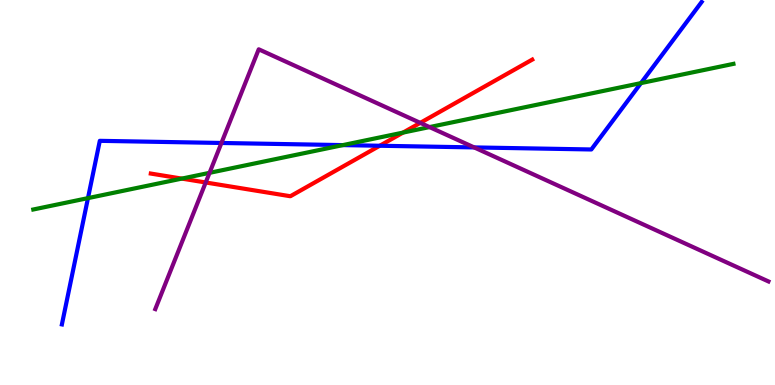[{'lines': ['blue', 'red'], 'intersections': [{'x': 4.9, 'y': 6.21}]}, {'lines': ['green', 'red'], 'intersections': [{'x': 2.35, 'y': 5.36}, {'x': 5.2, 'y': 6.56}]}, {'lines': ['purple', 'red'], 'intersections': [{'x': 2.65, 'y': 5.26}, {'x': 5.42, 'y': 6.81}]}, {'lines': ['blue', 'green'], 'intersections': [{'x': 1.14, 'y': 4.85}, {'x': 4.42, 'y': 6.23}, {'x': 8.27, 'y': 7.84}]}, {'lines': ['blue', 'purple'], 'intersections': [{'x': 2.86, 'y': 6.29}, {'x': 6.12, 'y': 6.17}]}, {'lines': ['green', 'purple'], 'intersections': [{'x': 2.7, 'y': 5.51}, {'x': 5.54, 'y': 6.7}]}]